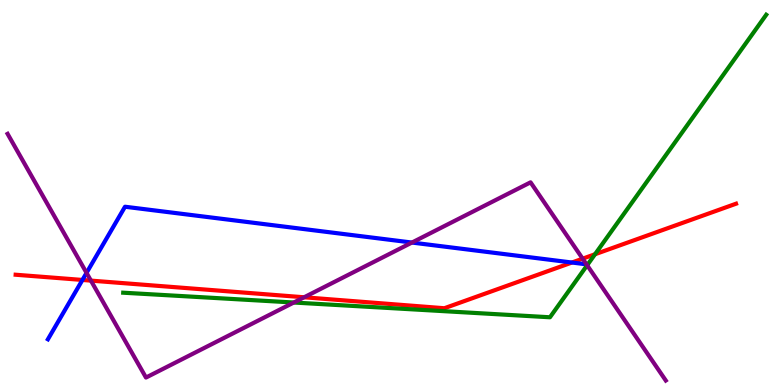[{'lines': ['blue', 'red'], 'intersections': [{'x': 1.06, 'y': 2.73}, {'x': 7.38, 'y': 3.18}]}, {'lines': ['green', 'red'], 'intersections': [{'x': 7.68, 'y': 3.4}]}, {'lines': ['purple', 'red'], 'intersections': [{'x': 1.17, 'y': 2.71}, {'x': 3.92, 'y': 2.28}, {'x': 7.52, 'y': 3.28}]}, {'lines': ['blue', 'green'], 'intersections': []}, {'lines': ['blue', 'purple'], 'intersections': [{'x': 1.12, 'y': 2.91}, {'x': 5.32, 'y': 3.7}, {'x': 7.57, 'y': 3.13}]}, {'lines': ['green', 'purple'], 'intersections': [{'x': 3.79, 'y': 2.14}, {'x': 7.58, 'y': 3.11}]}]